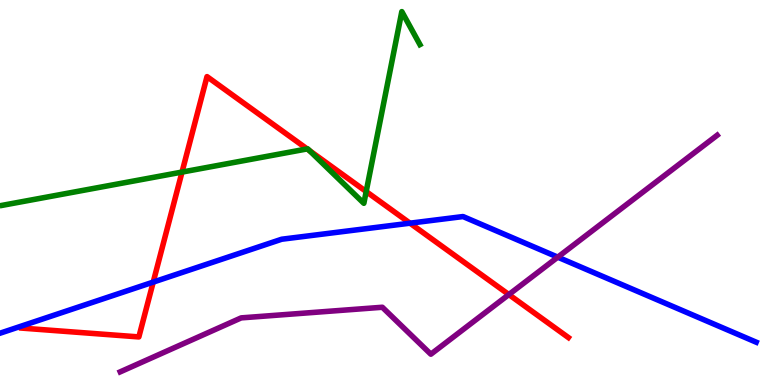[{'lines': ['blue', 'red'], 'intersections': [{'x': 1.98, 'y': 2.67}, {'x': 5.29, 'y': 4.2}]}, {'lines': ['green', 'red'], 'intersections': [{'x': 2.35, 'y': 5.53}, {'x': 3.96, 'y': 6.13}, {'x': 3.99, 'y': 6.09}, {'x': 4.72, 'y': 5.02}]}, {'lines': ['purple', 'red'], 'intersections': [{'x': 6.57, 'y': 2.35}]}, {'lines': ['blue', 'green'], 'intersections': []}, {'lines': ['blue', 'purple'], 'intersections': [{'x': 7.2, 'y': 3.32}]}, {'lines': ['green', 'purple'], 'intersections': []}]